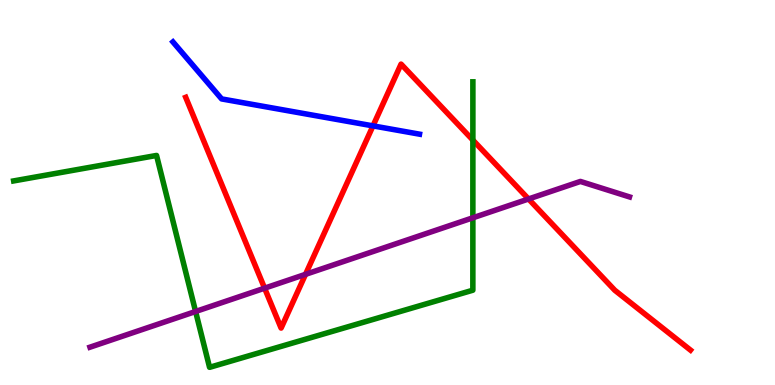[{'lines': ['blue', 'red'], 'intersections': [{'x': 4.81, 'y': 6.73}]}, {'lines': ['green', 'red'], 'intersections': [{'x': 6.1, 'y': 6.36}]}, {'lines': ['purple', 'red'], 'intersections': [{'x': 3.41, 'y': 2.51}, {'x': 3.94, 'y': 2.87}, {'x': 6.82, 'y': 4.83}]}, {'lines': ['blue', 'green'], 'intersections': []}, {'lines': ['blue', 'purple'], 'intersections': []}, {'lines': ['green', 'purple'], 'intersections': [{'x': 2.52, 'y': 1.91}, {'x': 6.1, 'y': 4.34}]}]